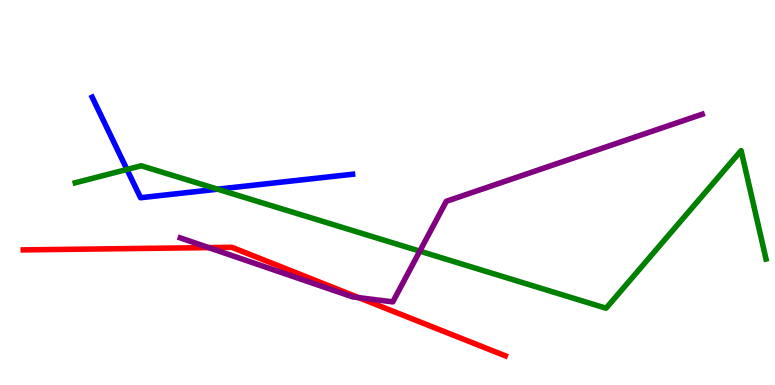[{'lines': ['blue', 'red'], 'intersections': []}, {'lines': ['green', 'red'], 'intersections': []}, {'lines': ['purple', 'red'], 'intersections': [{'x': 2.69, 'y': 3.57}, {'x': 4.63, 'y': 2.27}]}, {'lines': ['blue', 'green'], 'intersections': [{'x': 1.64, 'y': 5.6}, {'x': 2.81, 'y': 5.09}]}, {'lines': ['blue', 'purple'], 'intersections': []}, {'lines': ['green', 'purple'], 'intersections': [{'x': 5.42, 'y': 3.48}]}]